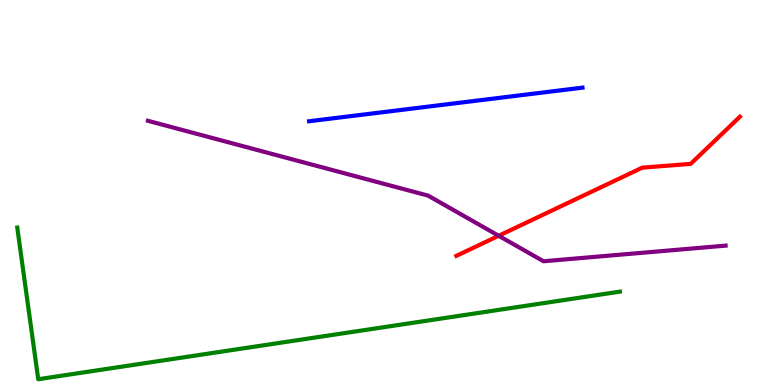[{'lines': ['blue', 'red'], 'intersections': []}, {'lines': ['green', 'red'], 'intersections': []}, {'lines': ['purple', 'red'], 'intersections': [{'x': 6.43, 'y': 3.88}]}, {'lines': ['blue', 'green'], 'intersections': []}, {'lines': ['blue', 'purple'], 'intersections': []}, {'lines': ['green', 'purple'], 'intersections': []}]